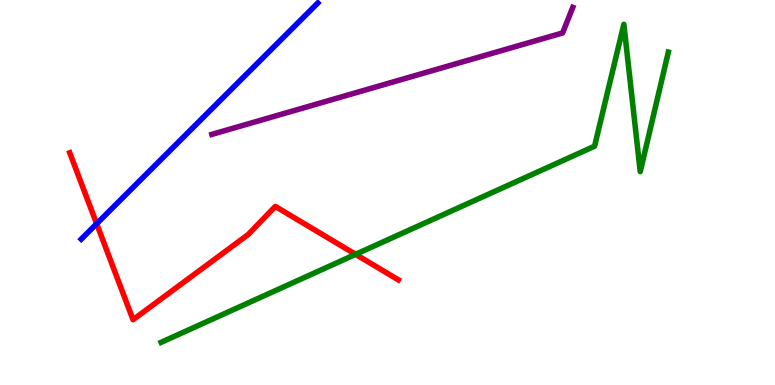[{'lines': ['blue', 'red'], 'intersections': [{'x': 1.25, 'y': 4.19}]}, {'lines': ['green', 'red'], 'intersections': [{'x': 4.59, 'y': 3.39}]}, {'lines': ['purple', 'red'], 'intersections': []}, {'lines': ['blue', 'green'], 'intersections': []}, {'lines': ['blue', 'purple'], 'intersections': []}, {'lines': ['green', 'purple'], 'intersections': []}]